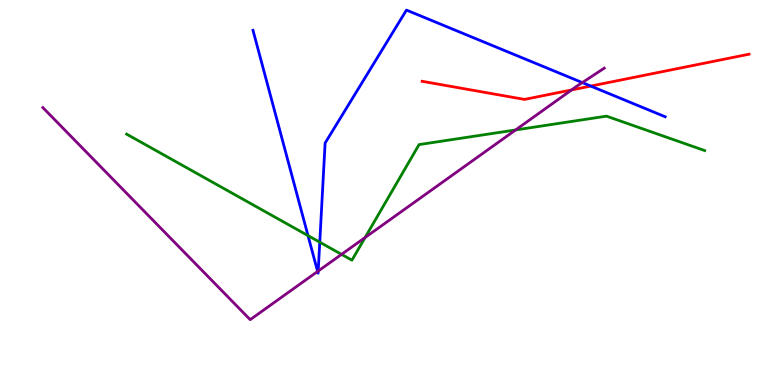[{'lines': ['blue', 'red'], 'intersections': [{'x': 7.62, 'y': 7.76}]}, {'lines': ['green', 'red'], 'intersections': []}, {'lines': ['purple', 'red'], 'intersections': [{'x': 7.38, 'y': 7.66}]}, {'lines': ['blue', 'green'], 'intersections': [{'x': 3.97, 'y': 3.88}, {'x': 4.13, 'y': 3.71}]}, {'lines': ['blue', 'purple'], 'intersections': [{'x': 4.1, 'y': 2.95}, {'x': 4.11, 'y': 2.96}, {'x': 7.51, 'y': 7.85}]}, {'lines': ['green', 'purple'], 'intersections': [{'x': 4.41, 'y': 3.39}, {'x': 4.71, 'y': 3.83}, {'x': 6.65, 'y': 6.62}]}]